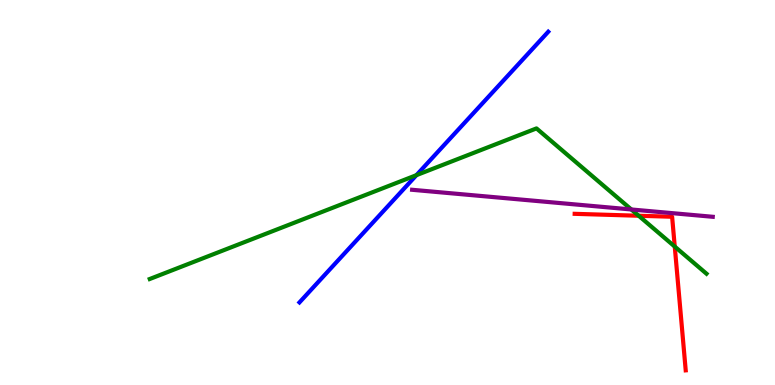[{'lines': ['blue', 'red'], 'intersections': []}, {'lines': ['green', 'red'], 'intersections': [{'x': 8.24, 'y': 4.4}, {'x': 8.71, 'y': 3.6}]}, {'lines': ['purple', 'red'], 'intersections': []}, {'lines': ['blue', 'green'], 'intersections': [{'x': 5.37, 'y': 5.45}]}, {'lines': ['blue', 'purple'], 'intersections': []}, {'lines': ['green', 'purple'], 'intersections': [{'x': 8.15, 'y': 4.56}]}]